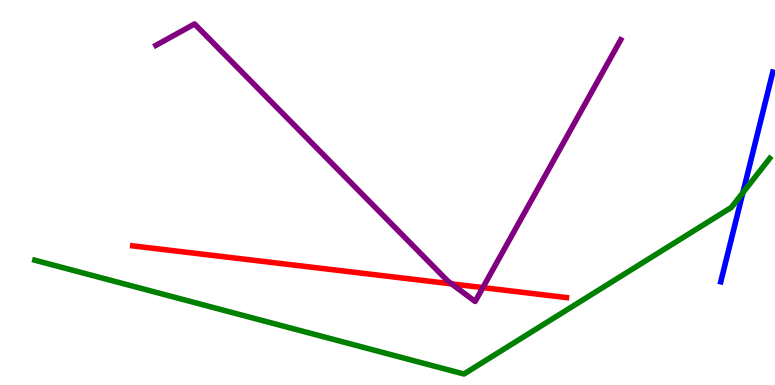[{'lines': ['blue', 'red'], 'intersections': []}, {'lines': ['green', 'red'], 'intersections': []}, {'lines': ['purple', 'red'], 'intersections': [{'x': 5.83, 'y': 2.63}, {'x': 6.23, 'y': 2.53}]}, {'lines': ['blue', 'green'], 'intersections': [{'x': 9.59, 'y': 4.99}]}, {'lines': ['blue', 'purple'], 'intersections': []}, {'lines': ['green', 'purple'], 'intersections': []}]